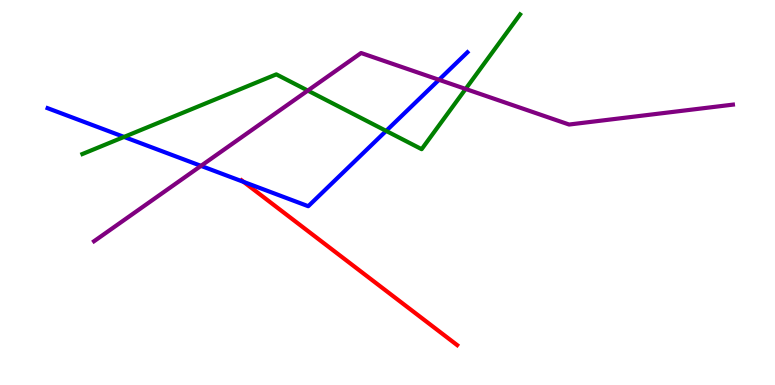[{'lines': ['blue', 'red'], 'intersections': [{'x': 3.14, 'y': 5.27}]}, {'lines': ['green', 'red'], 'intersections': []}, {'lines': ['purple', 'red'], 'intersections': []}, {'lines': ['blue', 'green'], 'intersections': [{'x': 1.6, 'y': 6.44}, {'x': 4.98, 'y': 6.6}]}, {'lines': ['blue', 'purple'], 'intersections': [{'x': 2.59, 'y': 5.69}, {'x': 5.66, 'y': 7.93}]}, {'lines': ['green', 'purple'], 'intersections': [{'x': 3.97, 'y': 7.65}, {'x': 6.01, 'y': 7.69}]}]